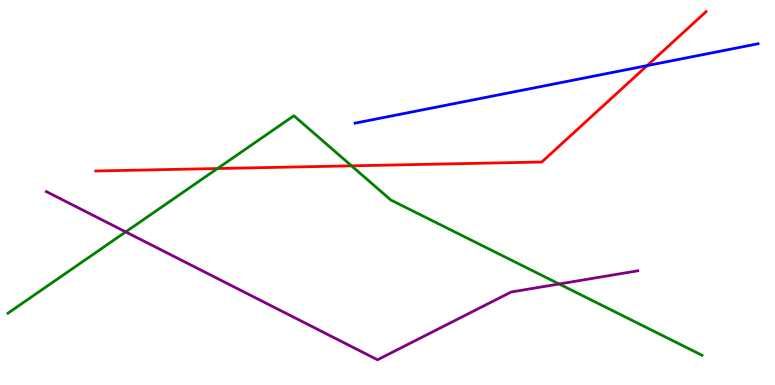[{'lines': ['blue', 'red'], 'intersections': [{'x': 8.35, 'y': 8.3}]}, {'lines': ['green', 'red'], 'intersections': [{'x': 2.81, 'y': 5.62}, {'x': 4.54, 'y': 5.69}]}, {'lines': ['purple', 'red'], 'intersections': []}, {'lines': ['blue', 'green'], 'intersections': []}, {'lines': ['blue', 'purple'], 'intersections': []}, {'lines': ['green', 'purple'], 'intersections': [{'x': 1.62, 'y': 3.98}, {'x': 7.21, 'y': 2.62}]}]